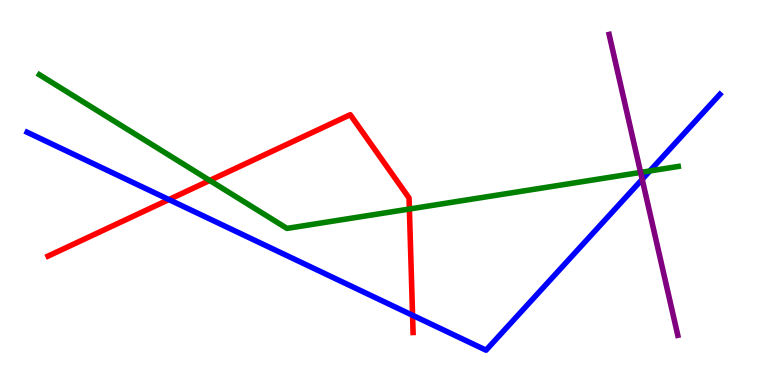[{'lines': ['blue', 'red'], 'intersections': [{'x': 2.18, 'y': 4.82}, {'x': 5.32, 'y': 1.81}]}, {'lines': ['green', 'red'], 'intersections': [{'x': 2.71, 'y': 5.31}, {'x': 5.28, 'y': 4.57}]}, {'lines': ['purple', 'red'], 'intersections': []}, {'lines': ['blue', 'green'], 'intersections': [{'x': 8.39, 'y': 5.56}]}, {'lines': ['blue', 'purple'], 'intersections': [{'x': 8.29, 'y': 5.34}]}, {'lines': ['green', 'purple'], 'intersections': [{'x': 8.27, 'y': 5.52}]}]